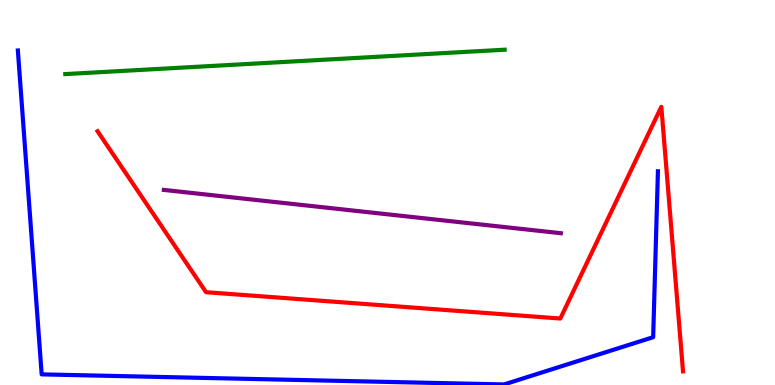[{'lines': ['blue', 'red'], 'intersections': []}, {'lines': ['green', 'red'], 'intersections': []}, {'lines': ['purple', 'red'], 'intersections': []}, {'lines': ['blue', 'green'], 'intersections': []}, {'lines': ['blue', 'purple'], 'intersections': []}, {'lines': ['green', 'purple'], 'intersections': []}]